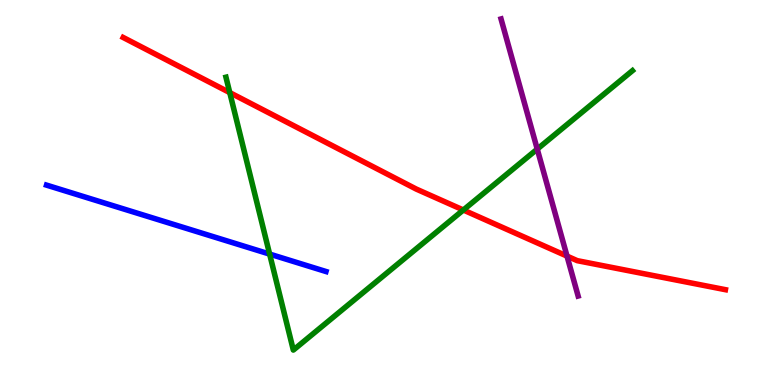[{'lines': ['blue', 'red'], 'intersections': []}, {'lines': ['green', 'red'], 'intersections': [{'x': 2.96, 'y': 7.59}, {'x': 5.98, 'y': 4.55}]}, {'lines': ['purple', 'red'], 'intersections': [{'x': 7.32, 'y': 3.35}]}, {'lines': ['blue', 'green'], 'intersections': [{'x': 3.48, 'y': 3.4}]}, {'lines': ['blue', 'purple'], 'intersections': []}, {'lines': ['green', 'purple'], 'intersections': [{'x': 6.93, 'y': 6.13}]}]